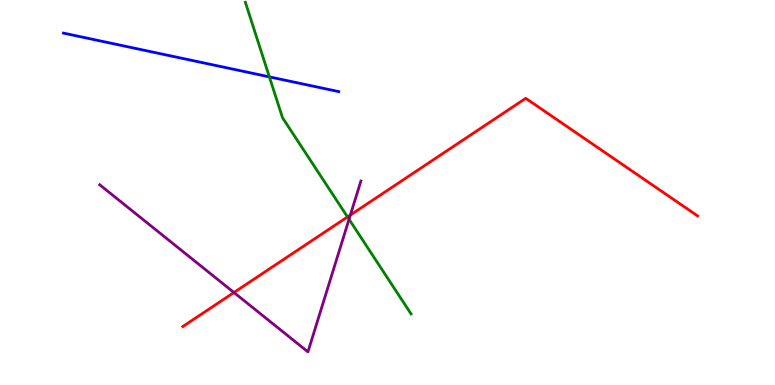[{'lines': ['blue', 'red'], 'intersections': []}, {'lines': ['green', 'red'], 'intersections': [{'x': 4.48, 'y': 4.37}]}, {'lines': ['purple', 'red'], 'intersections': [{'x': 3.02, 'y': 2.4}, {'x': 4.52, 'y': 4.41}]}, {'lines': ['blue', 'green'], 'intersections': [{'x': 3.48, 'y': 8.0}]}, {'lines': ['blue', 'purple'], 'intersections': []}, {'lines': ['green', 'purple'], 'intersections': [{'x': 4.5, 'y': 4.3}]}]